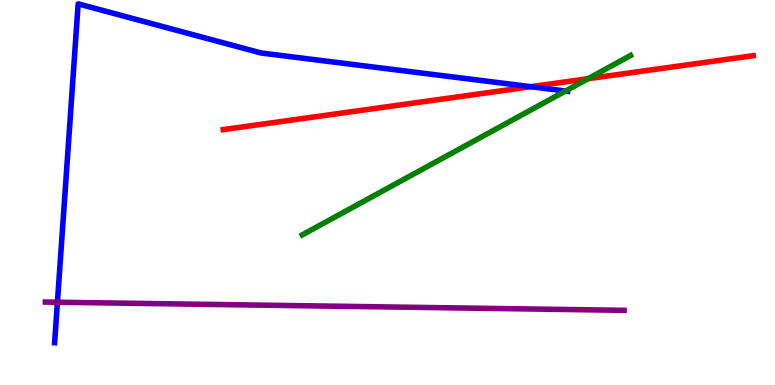[{'lines': ['blue', 'red'], 'intersections': [{'x': 6.85, 'y': 7.75}]}, {'lines': ['green', 'red'], 'intersections': [{'x': 7.59, 'y': 7.96}]}, {'lines': ['purple', 'red'], 'intersections': []}, {'lines': ['blue', 'green'], 'intersections': [{'x': 7.3, 'y': 7.64}]}, {'lines': ['blue', 'purple'], 'intersections': [{'x': 0.741, 'y': 2.15}]}, {'lines': ['green', 'purple'], 'intersections': []}]